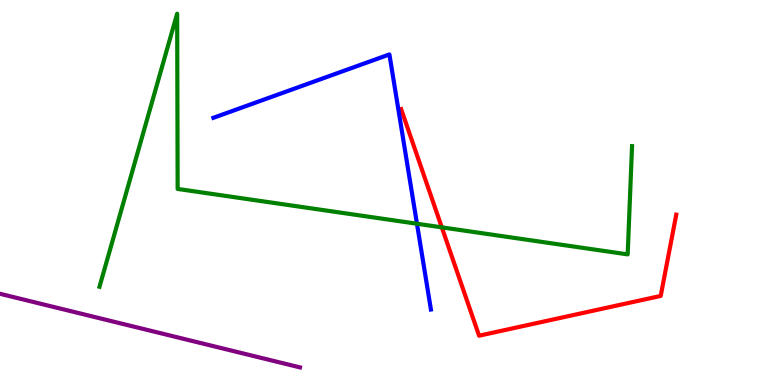[{'lines': ['blue', 'red'], 'intersections': []}, {'lines': ['green', 'red'], 'intersections': [{'x': 5.7, 'y': 4.09}]}, {'lines': ['purple', 'red'], 'intersections': []}, {'lines': ['blue', 'green'], 'intersections': [{'x': 5.38, 'y': 4.19}]}, {'lines': ['blue', 'purple'], 'intersections': []}, {'lines': ['green', 'purple'], 'intersections': []}]